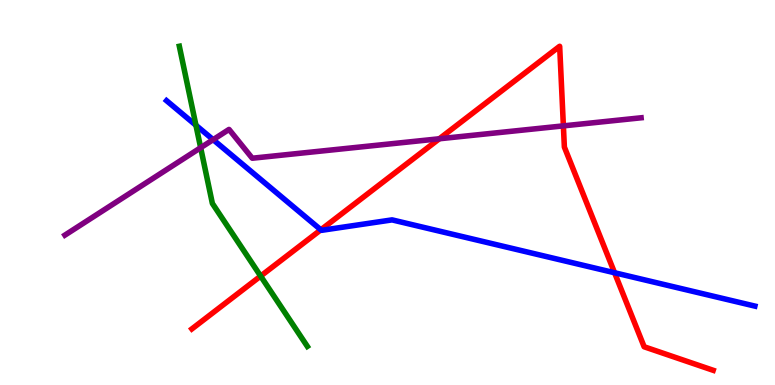[{'lines': ['blue', 'red'], 'intersections': [{'x': 4.14, 'y': 4.03}, {'x': 7.93, 'y': 2.92}]}, {'lines': ['green', 'red'], 'intersections': [{'x': 3.36, 'y': 2.83}]}, {'lines': ['purple', 'red'], 'intersections': [{'x': 5.67, 'y': 6.4}, {'x': 7.27, 'y': 6.73}]}, {'lines': ['blue', 'green'], 'intersections': [{'x': 2.53, 'y': 6.75}]}, {'lines': ['blue', 'purple'], 'intersections': [{'x': 2.75, 'y': 6.37}]}, {'lines': ['green', 'purple'], 'intersections': [{'x': 2.59, 'y': 6.16}]}]